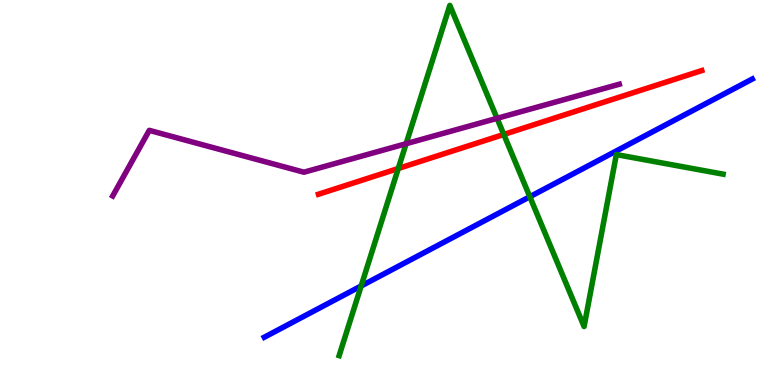[{'lines': ['blue', 'red'], 'intersections': []}, {'lines': ['green', 'red'], 'intersections': [{'x': 5.14, 'y': 5.62}, {'x': 6.5, 'y': 6.51}]}, {'lines': ['purple', 'red'], 'intersections': []}, {'lines': ['blue', 'green'], 'intersections': [{'x': 4.66, 'y': 2.57}, {'x': 6.84, 'y': 4.89}]}, {'lines': ['blue', 'purple'], 'intersections': []}, {'lines': ['green', 'purple'], 'intersections': [{'x': 5.24, 'y': 6.27}, {'x': 6.41, 'y': 6.93}]}]